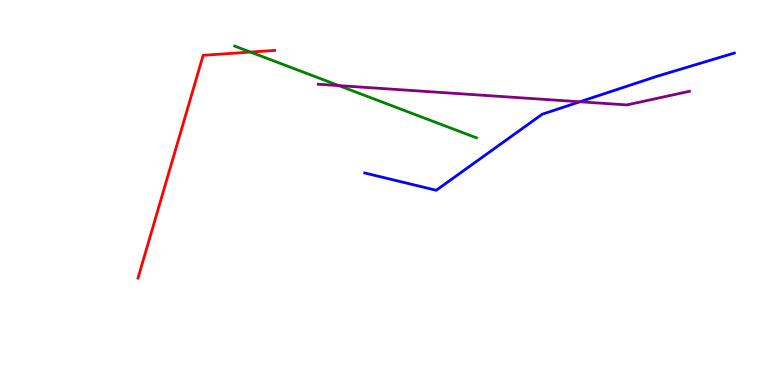[{'lines': ['blue', 'red'], 'intersections': []}, {'lines': ['green', 'red'], 'intersections': [{'x': 3.23, 'y': 8.65}]}, {'lines': ['purple', 'red'], 'intersections': []}, {'lines': ['blue', 'green'], 'intersections': []}, {'lines': ['blue', 'purple'], 'intersections': [{'x': 7.48, 'y': 7.36}]}, {'lines': ['green', 'purple'], 'intersections': [{'x': 4.37, 'y': 7.78}]}]